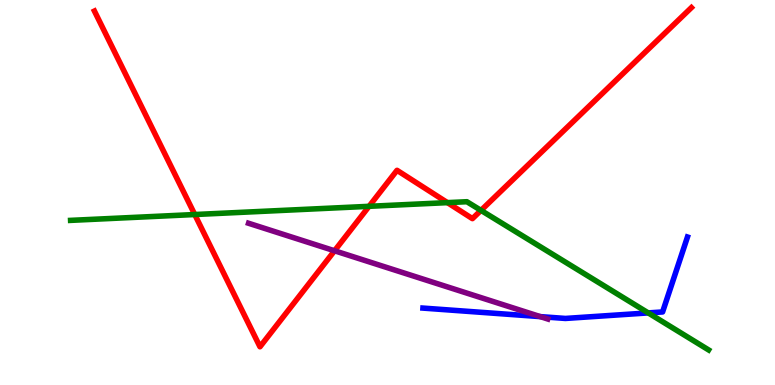[{'lines': ['blue', 'red'], 'intersections': []}, {'lines': ['green', 'red'], 'intersections': [{'x': 2.51, 'y': 4.43}, {'x': 4.76, 'y': 4.64}, {'x': 5.77, 'y': 4.74}, {'x': 6.21, 'y': 4.54}]}, {'lines': ['purple', 'red'], 'intersections': [{'x': 4.32, 'y': 3.49}]}, {'lines': ['blue', 'green'], 'intersections': [{'x': 8.36, 'y': 1.87}]}, {'lines': ['blue', 'purple'], 'intersections': [{'x': 6.97, 'y': 1.78}]}, {'lines': ['green', 'purple'], 'intersections': []}]